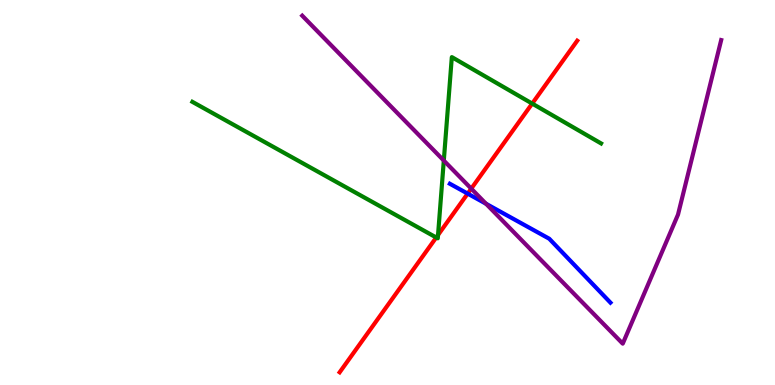[{'lines': ['blue', 'red'], 'intersections': [{'x': 6.03, 'y': 4.97}]}, {'lines': ['green', 'red'], 'intersections': [{'x': 5.63, 'y': 3.83}, {'x': 5.65, 'y': 3.9}, {'x': 6.87, 'y': 7.31}]}, {'lines': ['purple', 'red'], 'intersections': [{'x': 6.08, 'y': 5.1}]}, {'lines': ['blue', 'green'], 'intersections': []}, {'lines': ['blue', 'purple'], 'intersections': [{'x': 6.27, 'y': 4.71}]}, {'lines': ['green', 'purple'], 'intersections': [{'x': 5.73, 'y': 5.83}]}]